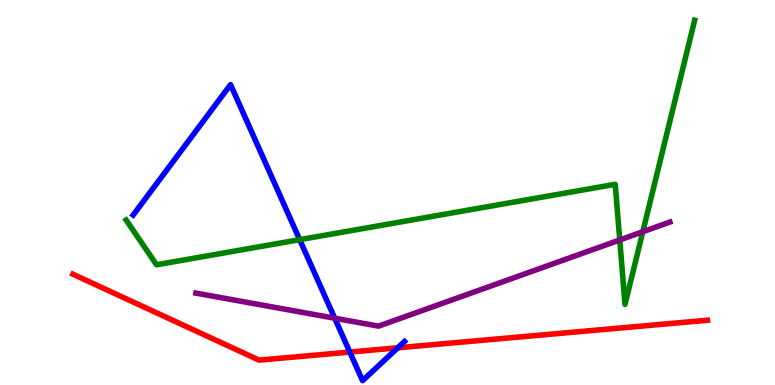[{'lines': ['blue', 'red'], 'intersections': [{'x': 4.51, 'y': 0.855}, {'x': 5.13, 'y': 0.966}]}, {'lines': ['green', 'red'], 'intersections': []}, {'lines': ['purple', 'red'], 'intersections': []}, {'lines': ['blue', 'green'], 'intersections': [{'x': 3.87, 'y': 3.77}]}, {'lines': ['blue', 'purple'], 'intersections': [{'x': 4.32, 'y': 1.73}]}, {'lines': ['green', 'purple'], 'intersections': [{'x': 8.0, 'y': 3.77}, {'x': 8.29, 'y': 3.98}]}]